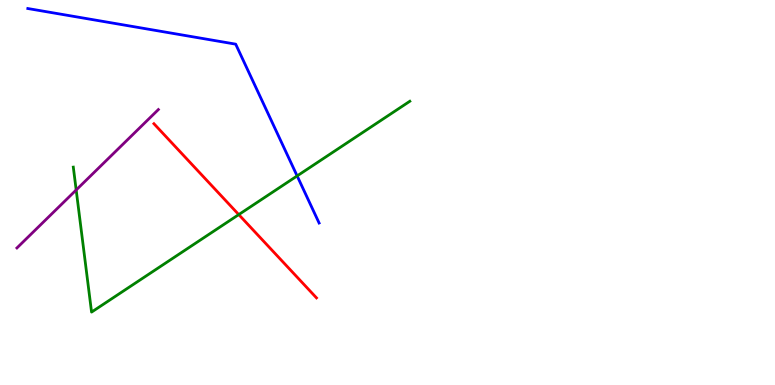[{'lines': ['blue', 'red'], 'intersections': []}, {'lines': ['green', 'red'], 'intersections': [{'x': 3.08, 'y': 4.43}]}, {'lines': ['purple', 'red'], 'intersections': []}, {'lines': ['blue', 'green'], 'intersections': [{'x': 3.83, 'y': 5.43}]}, {'lines': ['blue', 'purple'], 'intersections': []}, {'lines': ['green', 'purple'], 'intersections': [{'x': 0.983, 'y': 5.07}]}]